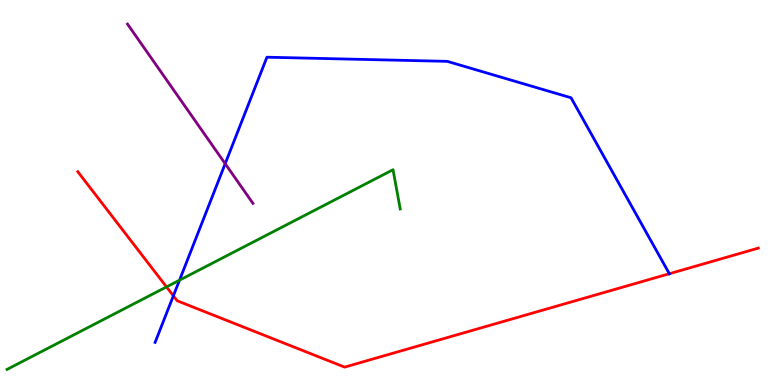[{'lines': ['blue', 'red'], 'intersections': [{'x': 2.24, 'y': 2.32}, {'x': 8.64, 'y': 2.89}]}, {'lines': ['green', 'red'], 'intersections': [{'x': 2.15, 'y': 2.55}]}, {'lines': ['purple', 'red'], 'intersections': []}, {'lines': ['blue', 'green'], 'intersections': [{'x': 2.32, 'y': 2.72}]}, {'lines': ['blue', 'purple'], 'intersections': [{'x': 2.91, 'y': 5.75}]}, {'lines': ['green', 'purple'], 'intersections': []}]